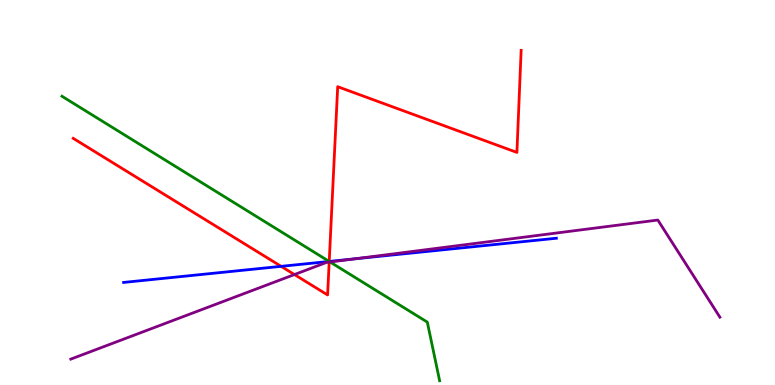[{'lines': ['blue', 'red'], 'intersections': [{'x': 3.63, 'y': 3.08}, {'x': 4.25, 'y': 3.21}]}, {'lines': ['green', 'red'], 'intersections': [{'x': 4.25, 'y': 3.21}]}, {'lines': ['purple', 'red'], 'intersections': [{'x': 3.8, 'y': 2.87}, {'x': 4.25, 'y': 3.19}]}, {'lines': ['blue', 'green'], 'intersections': [{'x': 4.25, 'y': 3.21}]}, {'lines': ['blue', 'purple'], 'intersections': [{'x': 4.58, 'y': 3.28}]}, {'lines': ['green', 'purple'], 'intersections': [{'x': 4.26, 'y': 3.19}]}]